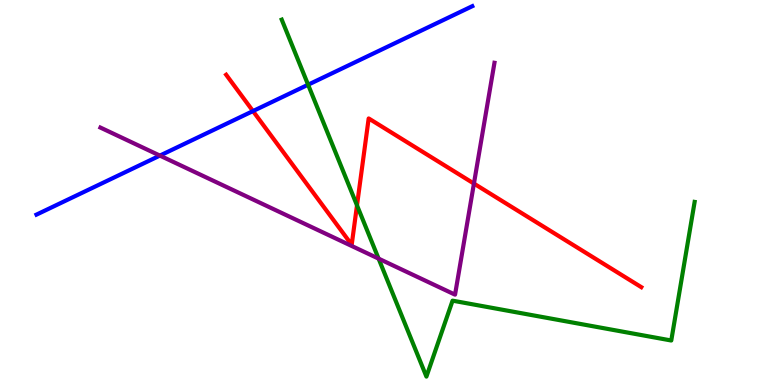[{'lines': ['blue', 'red'], 'intersections': [{'x': 3.26, 'y': 7.11}]}, {'lines': ['green', 'red'], 'intersections': [{'x': 4.61, 'y': 4.67}]}, {'lines': ['purple', 'red'], 'intersections': [{'x': 6.12, 'y': 5.23}]}, {'lines': ['blue', 'green'], 'intersections': [{'x': 3.98, 'y': 7.8}]}, {'lines': ['blue', 'purple'], 'intersections': [{'x': 2.06, 'y': 5.96}]}, {'lines': ['green', 'purple'], 'intersections': [{'x': 4.89, 'y': 3.28}]}]